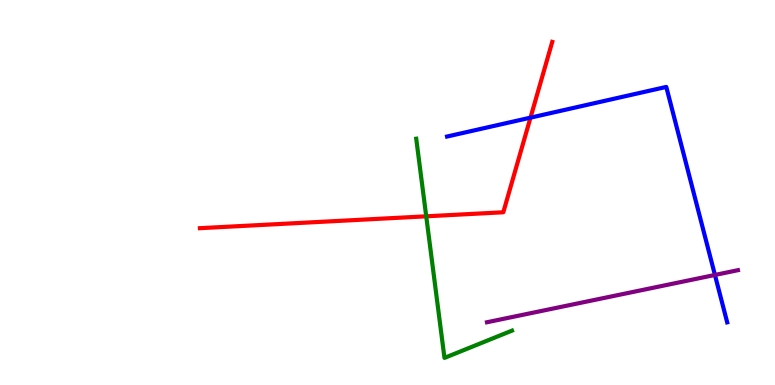[{'lines': ['blue', 'red'], 'intersections': [{'x': 6.85, 'y': 6.94}]}, {'lines': ['green', 'red'], 'intersections': [{'x': 5.5, 'y': 4.38}]}, {'lines': ['purple', 'red'], 'intersections': []}, {'lines': ['blue', 'green'], 'intersections': []}, {'lines': ['blue', 'purple'], 'intersections': [{'x': 9.22, 'y': 2.86}]}, {'lines': ['green', 'purple'], 'intersections': []}]